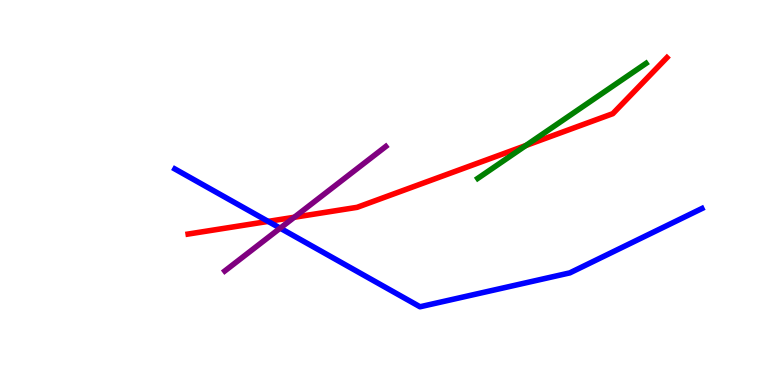[{'lines': ['blue', 'red'], 'intersections': [{'x': 3.46, 'y': 4.25}]}, {'lines': ['green', 'red'], 'intersections': [{'x': 6.79, 'y': 6.22}]}, {'lines': ['purple', 'red'], 'intersections': [{'x': 3.8, 'y': 4.36}]}, {'lines': ['blue', 'green'], 'intersections': []}, {'lines': ['blue', 'purple'], 'intersections': [{'x': 3.62, 'y': 4.07}]}, {'lines': ['green', 'purple'], 'intersections': []}]